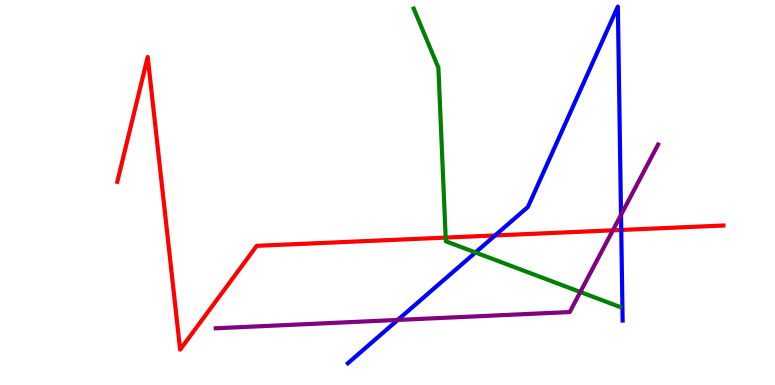[{'lines': ['blue', 'red'], 'intersections': [{'x': 6.39, 'y': 3.88}, {'x': 8.02, 'y': 4.03}]}, {'lines': ['green', 'red'], 'intersections': [{'x': 5.75, 'y': 3.83}]}, {'lines': ['purple', 'red'], 'intersections': [{'x': 7.91, 'y': 4.02}]}, {'lines': ['blue', 'green'], 'intersections': [{'x': 6.14, 'y': 3.44}]}, {'lines': ['blue', 'purple'], 'intersections': [{'x': 5.13, 'y': 1.69}, {'x': 8.01, 'y': 4.42}]}, {'lines': ['green', 'purple'], 'intersections': [{'x': 7.49, 'y': 2.42}]}]